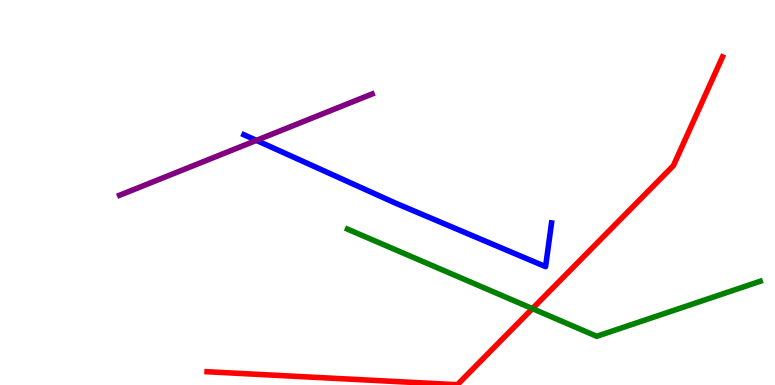[{'lines': ['blue', 'red'], 'intersections': []}, {'lines': ['green', 'red'], 'intersections': [{'x': 6.87, 'y': 1.98}]}, {'lines': ['purple', 'red'], 'intersections': []}, {'lines': ['blue', 'green'], 'intersections': []}, {'lines': ['blue', 'purple'], 'intersections': [{'x': 3.31, 'y': 6.35}]}, {'lines': ['green', 'purple'], 'intersections': []}]